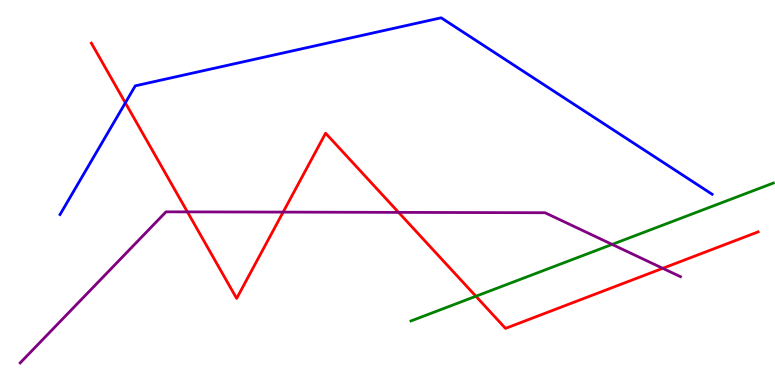[{'lines': ['blue', 'red'], 'intersections': [{'x': 1.62, 'y': 7.33}]}, {'lines': ['green', 'red'], 'intersections': [{'x': 6.14, 'y': 2.31}]}, {'lines': ['purple', 'red'], 'intersections': [{'x': 2.42, 'y': 4.5}, {'x': 3.65, 'y': 4.49}, {'x': 5.14, 'y': 4.48}, {'x': 8.55, 'y': 3.03}]}, {'lines': ['blue', 'green'], 'intersections': []}, {'lines': ['blue', 'purple'], 'intersections': []}, {'lines': ['green', 'purple'], 'intersections': [{'x': 7.9, 'y': 3.65}]}]